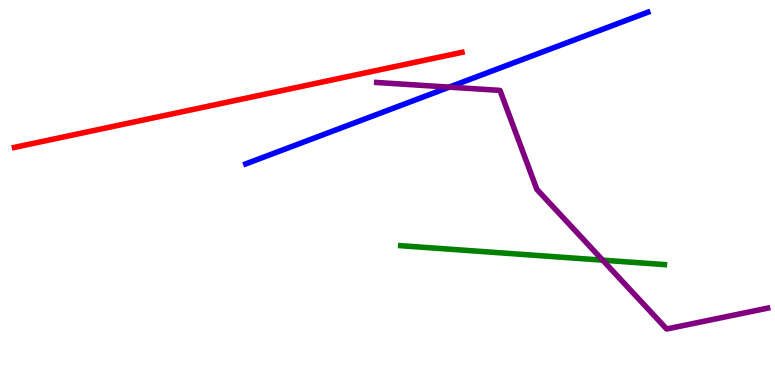[{'lines': ['blue', 'red'], 'intersections': []}, {'lines': ['green', 'red'], 'intersections': []}, {'lines': ['purple', 'red'], 'intersections': []}, {'lines': ['blue', 'green'], 'intersections': []}, {'lines': ['blue', 'purple'], 'intersections': [{'x': 5.8, 'y': 7.74}]}, {'lines': ['green', 'purple'], 'intersections': [{'x': 7.78, 'y': 3.24}]}]